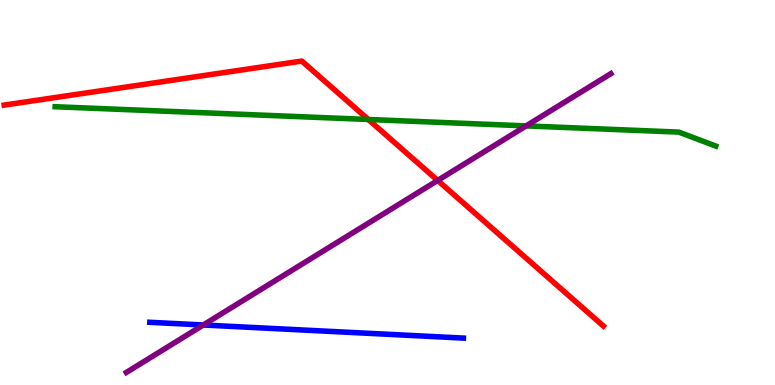[{'lines': ['blue', 'red'], 'intersections': []}, {'lines': ['green', 'red'], 'intersections': [{'x': 4.75, 'y': 6.9}]}, {'lines': ['purple', 'red'], 'intersections': [{'x': 5.65, 'y': 5.31}]}, {'lines': ['blue', 'green'], 'intersections': []}, {'lines': ['blue', 'purple'], 'intersections': [{'x': 2.62, 'y': 1.56}]}, {'lines': ['green', 'purple'], 'intersections': [{'x': 6.79, 'y': 6.73}]}]